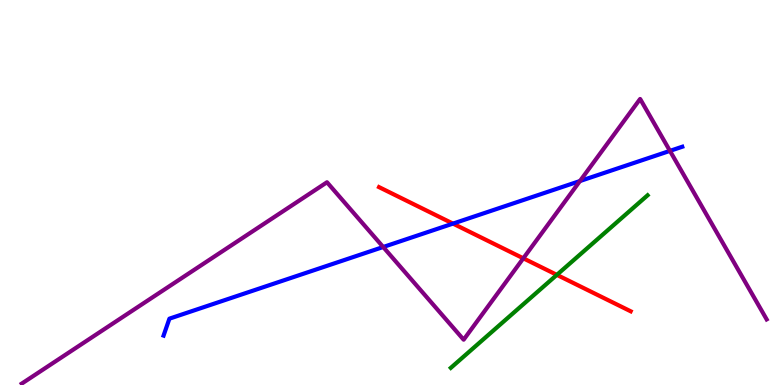[{'lines': ['blue', 'red'], 'intersections': [{'x': 5.84, 'y': 4.19}]}, {'lines': ['green', 'red'], 'intersections': [{'x': 7.19, 'y': 2.86}]}, {'lines': ['purple', 'red'], 'intersections': [{'x': 6.75, 'y': 3.29}]}, {'lines': ['blue', 'green'], 'intersections': []}, {'lines': ['blue', 'purple'], 'intersections': [{'x': 4.94, 'y': 3.58}, {'x': 7.48, 'y': 5.3}, {'x': 8.64, 'y': 6.08}]}, {'lines': ['green', 'purple'], 'intersections': []}]